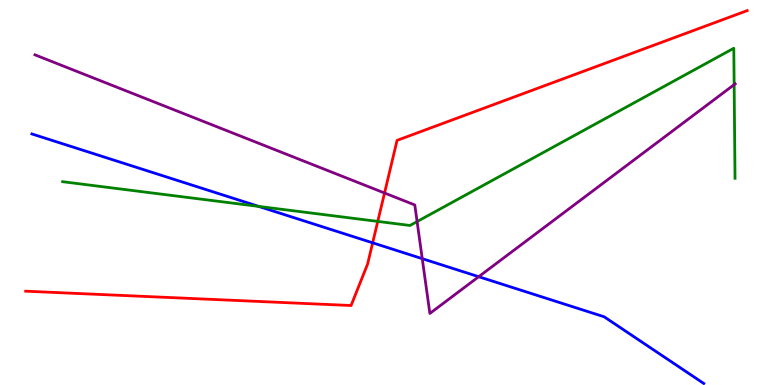[{'lines': ['blue', 'red'], 'intersections': [{'x': 4.81, 'y': 3.69}]}, {'lines': ['green', 'red'], 'intersections': [{'x': 4.87, 'y': 4.25}]}, {'lines': ['purple', 'red'], 'intersections': [{'x': 4.96, 'y': 4.99}]}, {'lines': ['blue', 'green'], 'intersections': [{'x': 3.34, 'y': 4.64}]}, {'lines': ['blue', 'purple'], 'intersections': [{'x': 5.45, 'y': 3.28}, {'x': 6.18, 'y': 2.81}]}, {'lines': ['green', 'purple'], 'intersections': [{'x': 5.38, 'y': 4.24}, {'x': 9.47, 'y': 7.8}]}]